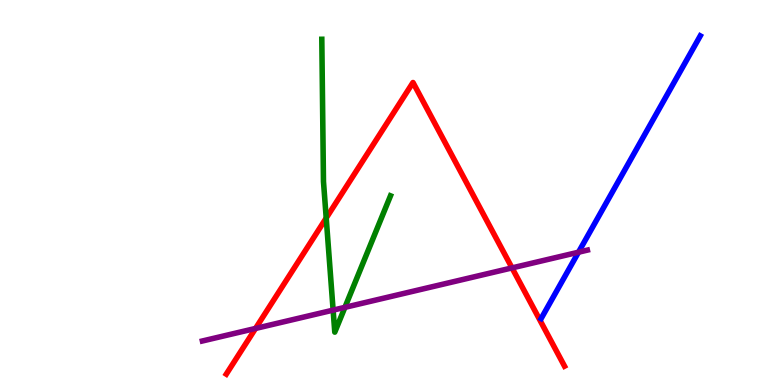[{'lines': ['blue', 'red'], 'intersections': []}, {'lines': ['green', 'red'], 'intersections': [{'x': 4.21, 'y': 4.34}]}, {'lines': ['purple', 'red'], 'intersections': [{'x': 3.3, 'y': 1.47}, {'x': 6.61, 'y': 3.04}]}, {'lines': ['blue', 'green'], 'intersections': []}, {'lines': ['blue', 'purple'], 'intersections': [{'x': 7.46, 'y': 3.45}]}, {'lines': ['green', 'purple'], 'intersections': [{'x': 4.3, 'y': 1.94}, {'x': 4.45, 'y': 2.02}]}]